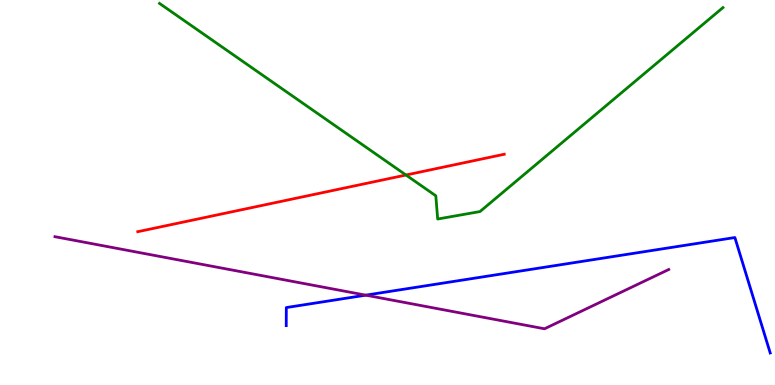[{'lines': ['blue', 'red'], 'intersections': []}, {'lines': ['green', 'red'], 'intersections': [{'x': 5.24, 'y': 5.45}]}, {'lines': ['purple', 'red'], 'intersections': []}, {'lines': ['blue', 'green'], 'intersections': []}, {'lines': ['blue', 'purple'], 'intersections': [{'x': 4.72, 'y': 2.33}]}, {'lines': ['green', 'purple'], 'intersections': []}]